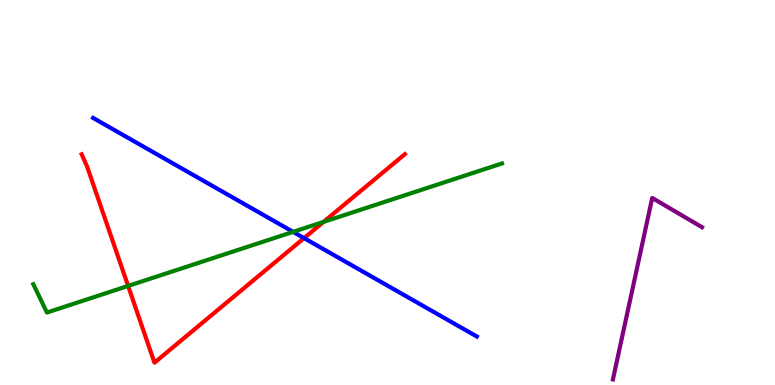[{'lines': ['blue', 'red'], 'intersections': [{'x': 3.92, 'y': 3.82}]}, {'lines': ['green', 'red'], 'intersections': [{'x': 1.65, 'y': 2.57}, {'x': 4.17, 'y': 4.24}]}, {'lines': ['purple', 'red'], 'intersections': []}, {'lines': ['blue', 'green'], 'intersections': [{'x': 3.78, 'y': 3.98}]}, {'lines': ['blue', 'purple'], 'intersections': []}, {'lines': ['green', 'purple'], 'intersections': []}]